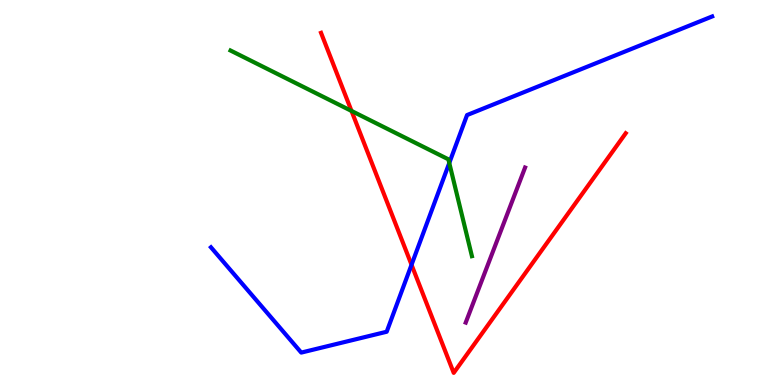[{'lines': ['blue', 'red'], 'intersections': [{'x': 5.31, 'y': 3.12}]}, {'lines': ['green', 'red'], 'intersections': [{'x': 4.54, 'y': 7.12}]}, {'lines': ['purple', 'red'], 'intersections': []}, {'lines': ['blue', 'green'], 'intersections': [{'x': 5.8, 'y': 5.77}]}, {'lines': ['blue', 'purple'], 'intersections': []}, {'lines': ['green', 'purple'], 'intersections': []}]